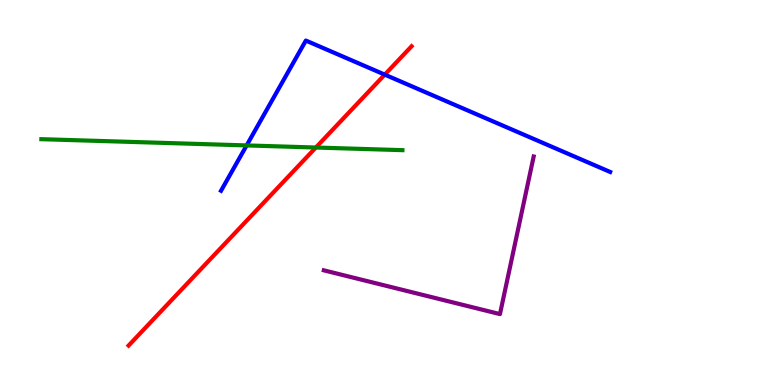[{'lines': ['blue', 'red'], 'intersections': [{'x': 4.96, 'y': 8.06}]}, {'lines': ['green', 'red'], 'intersections': [{'x': 4.08, 'y': 6.17}]}, {'lines': ['purple', 'red'], 'intersections': []}, {'lines': ['blue', 'green'], 'intersections': [{'x': 3.18, 'y': 6.22}]}, {'lines': ['blue', 'purple'], 'intersections': []}, {'lines': ['green', 'purple'], 'intersections': []}]